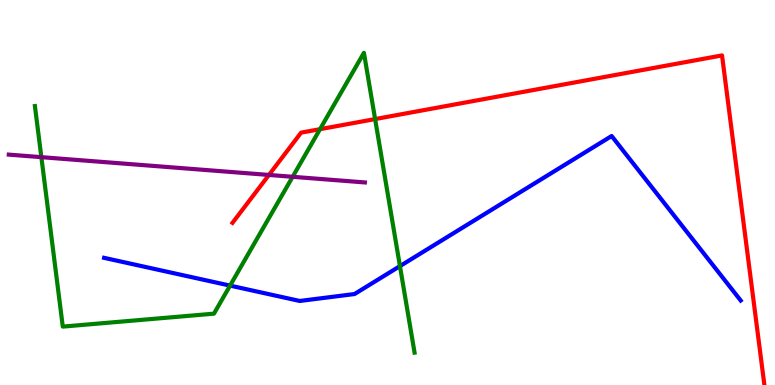[{'lines': ['blue', 'red'], 'intersections': []}, {'lines': ['green', 'red'], 'intersections': [{'x': 4.13, 'y': 6.64}, {'x': 4.84, 'y': 6.91}]}, {'lines': ['purple', 'red'], 'intersections': [{'x': 3.47, 'y': 5.46}]}, {'lines': ['blue', 'green'], 'intersections': [{'x': 2.97, 'y': 2.58}, {'x': 5.16, 'y': 3.09}]}, {'lines': ['blue', 'purple'], 'intersections': []}, {'lines': ['green', 'purple'], 'intersections': [{'x': 0.534, 'y': 5.92}, {'x': 3.78, 'y': 5.41}]}]